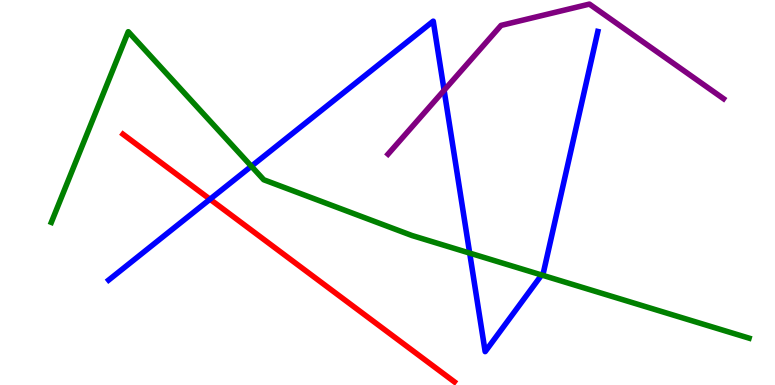[{'lines': ['blue', 'red'], 'intersections': [{'x': 2.71, 'y': 4.83}]}, {'lines': ['green', 'red'], 'intersections': []}, {'lines': ['purple', 'red'], 'intersections': []}, {'lines': ['blue', 'green'], 'intersections': [{'x': 3.24, 'y': 5.68}, {'x': 6.06, 'y': 3.43}, {'x': 6.99, 'y': 2.86}]}, {'lines': ['blue', 'purple'], 'intersections': [{'x': 5.73, 'y': 7.66}]}, {'lines': ['green', 'purple'], 'intersections': []}]